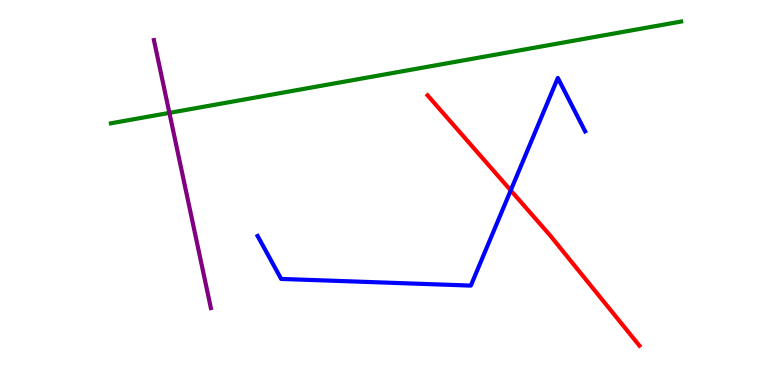[{'lines': ['blue', 'red'], 'intersections': [{'x': 6.59, 'y': 5.05}]}, {'lines': ['green', 'red'], 'intersections': []}, {'lines': ['purple', 'red'], 'intersections': []}, {'lines': ['blue', 'green'], 'intersections': []}, {'lines': ['blue', 'purple'], 'intersections': []}, {'lines': ['green', 'purple'], 'intersections': [{'x': 2.19, 'y': 7.07}]}]